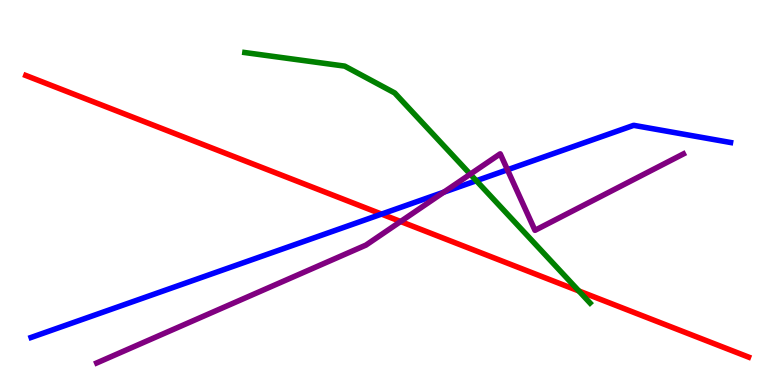[{'lines': ['blue', 'red'], 'intersections': [{'x': 4.92, 'y': 4.44}]}, {'lines': ['green', 'red'], 'intersections': [{'x': 7.47, 'y': 2.44}]}, {'lines': ['purple', 'red'], 'intersections': [{'x': 5.17, 'y': 4.25}]}, {'lines': ['blue', 'green'], 'intersections': [{'x': 6.15, 'y': 5.31}]}, {'lines': ['blue', 'purple'], 'intersections': [{'x': 5.73, 'y': 5.01}, {'x': 6.55, 'y': 5.59}]}, {'lines': ['green', 'purple'], 'intersections': [{'x': 6.07, 'y': 5.48}]}]